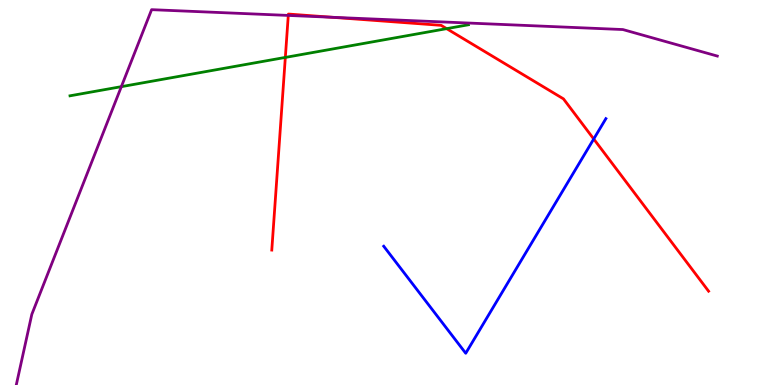[{'lines': ['blue', 'red'], 'intersections': [{'x': 7.66, 'y': 6.39}]}, {'lines': ['green', 'red'], 'intersections': [{'x': 3.68, 'y': 8.51}, {'x': 5.76, 'y': 9.26}]}, {'lines': ['purple', 'red'], 'intersections': [{'x': 3.72, 'y': 9.6}, {'x': 4.29, 'y': 9.55}]}, {'lines': ['blue', 'green'], 'intersections': []}, {'lines': ['blue', 'purple'], 'intersections': []}, {'lines': ['green', 'purple'], 'intersections': [{'x': 1.57, 'y': 7.75}]}]